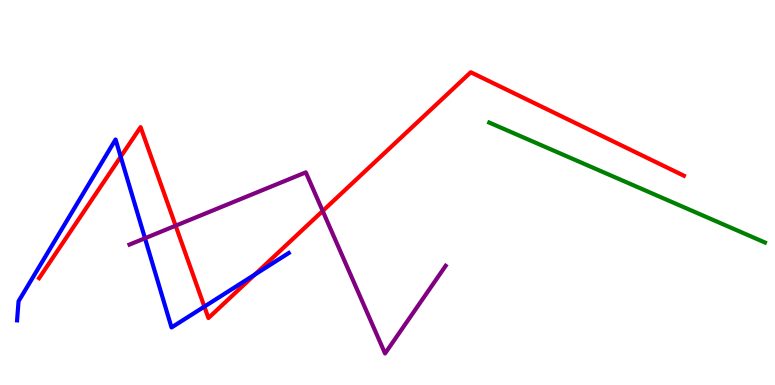[{'lines': ['blue', 'red'], 'intersections': [{'x': 1.56, 'y': 5.93}, {'x': 2.64, 'y': 2.04}, {'x': 3.29, 'y': 2.87}]}, {'lines': ['green', 'red'], 'intersections': []}, {'lines': ['purple', 'red'], 'intersections': [{'x': 2.27, 'y': 4.14}, {'x': 4.16, 'y': 4.52}]}, {'lines': ['blue', 'green'], 'intersections': []}, {'lines': ['blue', 'purple'], 'intersections': [{'x': 1.87, 'y': 3.81}]}, {'lines': ['green', 'purple'], 'intersections': []}]